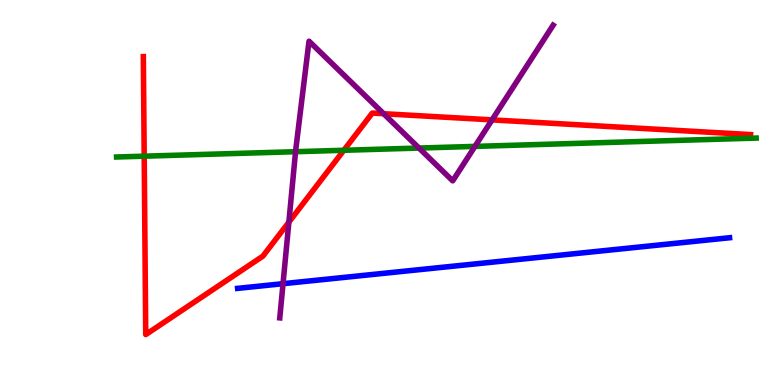[{'lines': ['blue', 'red'], 'intersections': []}, {'lines': ['green', 'red'], 'intersections': [{'x': 1.86, 'y': 5.94}, {'x': 4.44, 'y': 6.1}]}, {'lines': ['purple', 'red'], 'intersections': [{'x': 3.73, 'y': 4.23}, {'x': 4.95, 'y': 7.05}, {'x': 6.35, 'y': 6.89}]}, {'lines': ['blue', 'green'], 'intersections': []}, {'lines': ['blue', 'purple'], 'intersections': [{'x': 3.65, 'y': 2.63}]}, {'lines': ['green', 'purple'], 'intersections': [{'x': 3.81, 'y': 6.06}, {'x': 5.41, 'y': 6.15}, {'x': 6.13, 'y': 6.2}]}]